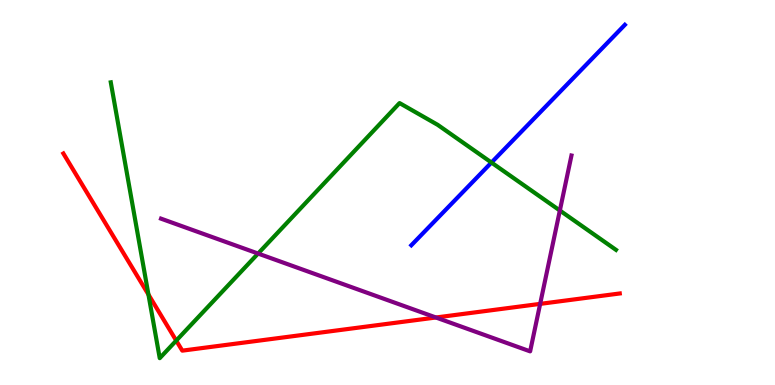[{'lines': ['blue', 'red'], 'intersections': []}, {'lines': ['green', 'red'], 'intersections': [{'x': 1.92, 'y': 2.35}, {'x': 2.27, 'y': 1.15}]}, {'lines': ['purple', 'red'], 'intersections': [{'x': 5.63, 'y': 1.75}, {'x': 6.97, 'y': 2.11}]}, {'lines': ['blue', 'green'], 'intersections': [{'x': 6.34, 'y': 5.78}]}, {'lines': ['blue', 'purple'], 'intersections': []}, {'lines': ['green', 'purple'], 'intersections': [{'x': 3.33, 'y': 3.41}, {'x': 7.22, 'y': 4.53}]}]